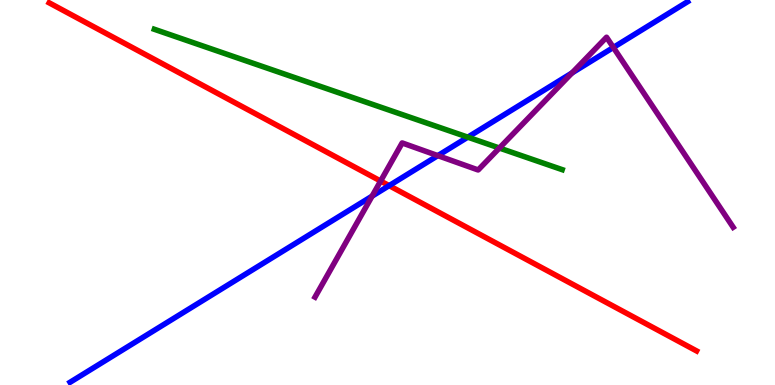[{'lines': ['blue', 'red'], 'intersections': [{'x': 5.02, 'y': 5.18}]}, {'lines': ['green', 'red'], 'intersections': []}, {'lines': ['purple', 'red'], 'intersections': [{'x': 4.91, 'y': 5.3}]}, {'lines': ['blue', 'green'], 'intersections': [{'x': 6.04, 'y': 6.44}]}, {'lines': ['blue', 'purple'], 'intersections': [{'x': 4.8, 'y': 4.91}, {'x': 5.65, 'y': 5.96}, {'x': 7.38, 'y': 8.11}, {'x': 7.91, 'y': 8.77}]}, {'lines': ['green', 'purple'], 'intersections': [{'x': 6.44, 'y': 6.16}]}]